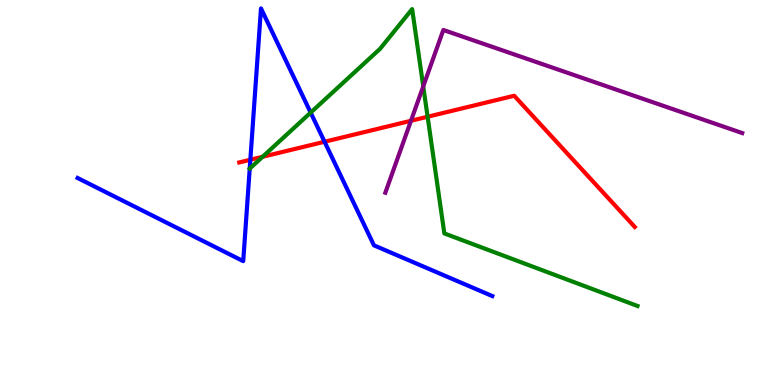[{'lines': ['blue', 'red'], 'intersections': [{'x': 3.23, 'y': 5.85}, {'x': 4.19, 'y': 6.32}]}, {'lines': ['green', 'red'], 'intersections': [{'x': 3.39, 'y': 5.93}, {'x': 5.52, 'y': 6.97}]}, {'lines': ['purple', 'red'], 'intersections': [{'x': 5.3, 'y': 6.86}]}, {'lines': ['blue', 'green'], 'intersections': [{'x': 4.01, 'y': 7.08}]}, {'lines': ['blue', 'purple'], 'intersections': []}, {'lines': ['green', 'purple'], 'intersections': [{'x': 5.46, 'y': 7.76}]}]